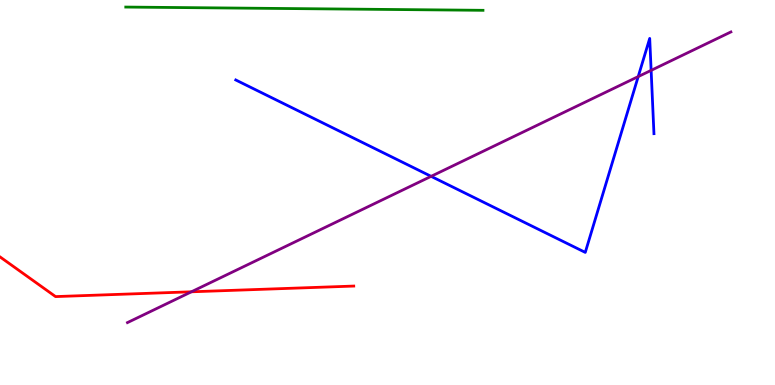[{'lines': ['blue', 'red'], 'intersections': []}, {'lines': ['green', 'red'], 'intersections': []}, {'lines': ['purple', 'red'], 'intersections': [{'x': 2.47, 'y': 2.42}]}, {'lines': ['blue', 'green'], 'intersections': []}, {'lines': ['blue', 'purple'], 'intersections': [{'x': 5.56, 'y': 5.42}, {'x': 8.23, 'y': 8.01}, {'x': 8.4, 'y': 8.17}]}, {'lines': ['green', 'purple'], 'intersections': []}]